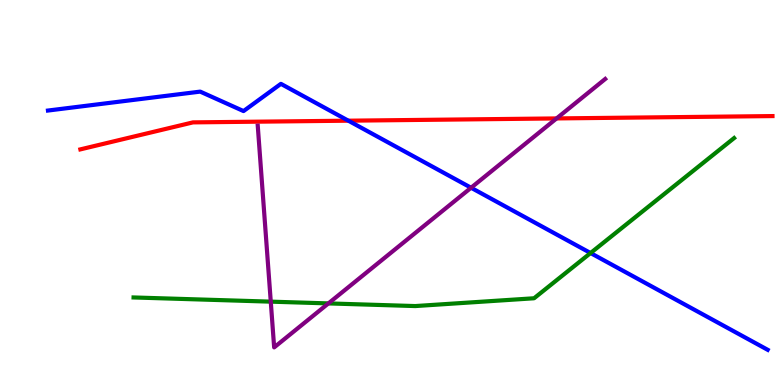[{'lines': ['blue', 'red'], 'intersections': [{'x': 4.49, 'y': 6.87}]}, {'lines': ['green', 'red'], 'intersections': []}, {'lines': ['purple', 'red'], 'intersections': [{'x': 7.18, 'y': 6.92}]}, {'lines': ['blue', 'green'], 'intersections': [{'x': 7.62, 'y': 3.43}]}, {'lines': ['blue', 'purple'], 'intersections': [{'x': 6.08, 'y': 5.12}]}, {'lines': ['green', 'purple'], 'intersections': [{'x': 3.49, 'y': 2.16}, {'x': 4.24, 'y': 2.12}]}]